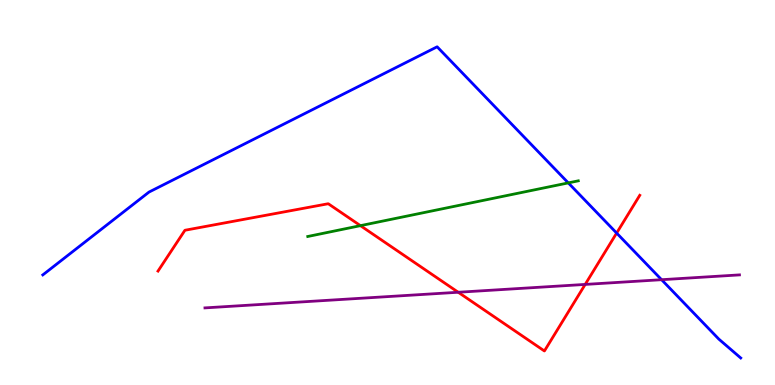[{'lines': ['blue', 'red'], 'intersections': [{'x': 7.96, 'y': 3.95}]}, {'lines': ['green', 'red'], 'intersections': [{'x': 4.65, 'y': 4.14}]}, {'lines': ['purple', 'red'], 'intersections': [{'x': 5.91, 'y': 2.41}, {'x': 7.55, 'y': 2.61}]}, {'lines': ['blue', 'green'], 'intersections': [{'x': 7.33, 'y': 5.25}]}, {'lines': ['blue', 'purple'], 'intersections': [{'x': 8.54, 'y': 2.73}]}, {'lines': ['green', 'purple'], 'intersections': []}]